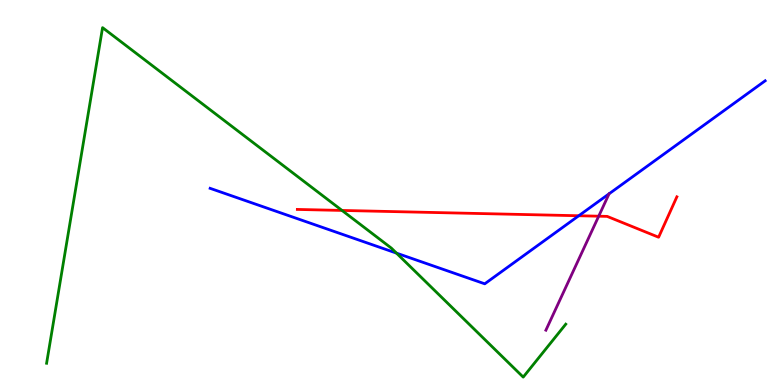[{'lines': ['blue', 'red'], 'intersections': [{'x': 7.47, 'y': 4.4}]}, {'lines': ['green', 'red'], 'intersections': [{'x': 4.41, 'y': 4.53}]}, {'lines': ['purple', 'red'], 'intersections': [{'x': 7.73, 'y': 4.38}]}, {'lines': ['blue', 'green'], 'intersections': [{'x': 5.12, 'y': 3.43}]}, {'lines': ['blue', 'purple'], 'intersections': []}, {'lines': ['green', 'purple'], 'intersections': []}]